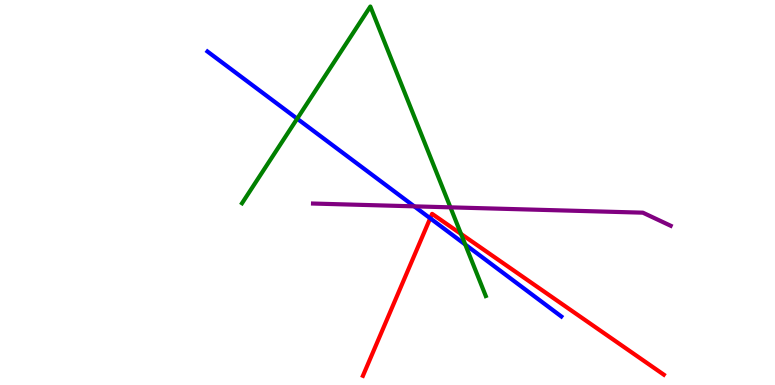[{'lines': ['blue', 'red'], 'intersections': [{'x': 5.55, 'y': 4.33}]}, {'lines': ['green', 'red'], 'intersections': [{'x': 5.95, 'y': 3.92}]}, {'lines': ['purple', 'red'], 'intersections': []}, {'lines': ['blue', 'green'], 'intersections': [{'x': 3.83, 'y': 6.92}, {'x': 6.0, 'y': 3.65}]}, {'lines': ['blue', 'purple'], 'intersections': [{'x': 5.35, 'y': 4.64}]}, {'lines': ['green', 'purple'], 'intersections': [{'x': 5.81, 'y': 4.61}]}]